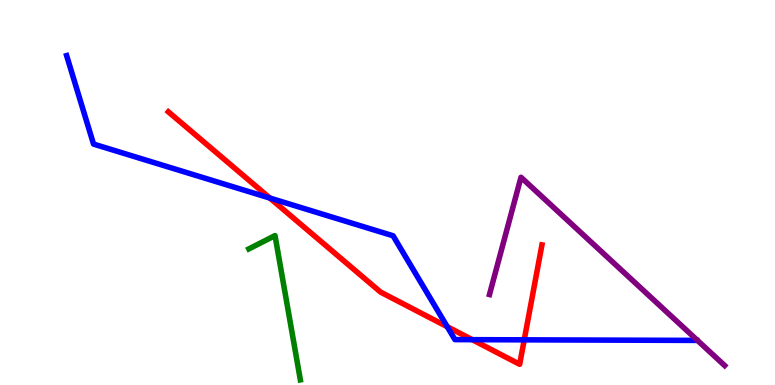[{'lines': ['blue', 'red'], 'intersections': [{'x': 3.48, 'y': 4.86}, {'x': 5.77, 'y': 1.51}, {'x': 6.09, 'y': 1.18}, {'x': 6.76, 'y': 1.17}]}, {'lines': ['green', 'red'], 'intersections': []}, {'lines': ['purple', 'red'], 'intersections': []}, {'lines': ['blue', 'green'], 'intersections': []}, {'lines': ['blue', 'purple'], 'intersections': []}, {'lines': ['green', 'purple'], 'intersections': []}]